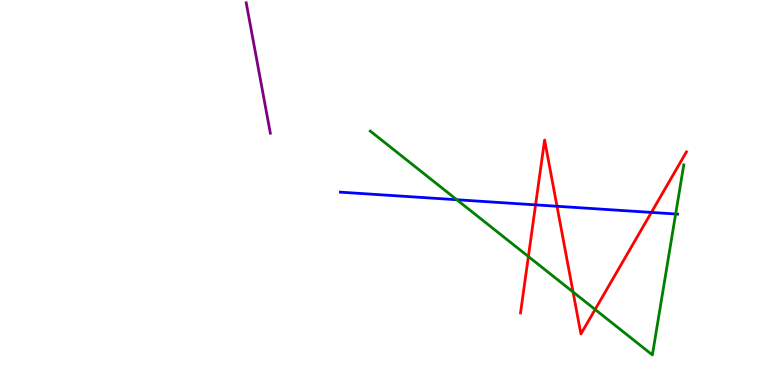[{'lines': ['blue', 'red'], 'intersections': [{'x': 6.91, 'y': 4.68}, {'x': 7.19, 'y': 4.64}, {'x': 8.4, 'y': 4.48}]}, {'lines': ['green', 'red'], 'intersections': [{'x': 6.82, 'y': 3.34}, {'x': 7.39, 'y': 2.42}, {'x': 7.68, 'y': 1.96}]}, {'lines': ['purple', 'red'], 'intersections': []}, {'lines': ['blue', 'green'], 'intersections': [{'x': 5.89, 'y': 4.81}, {'x': 8.72, 'y': 4.44}]}, {'lines': ['blue', 'purple'], 'intersections': []}, {'lines': ['green', 'purple'], 'intersections': []}]